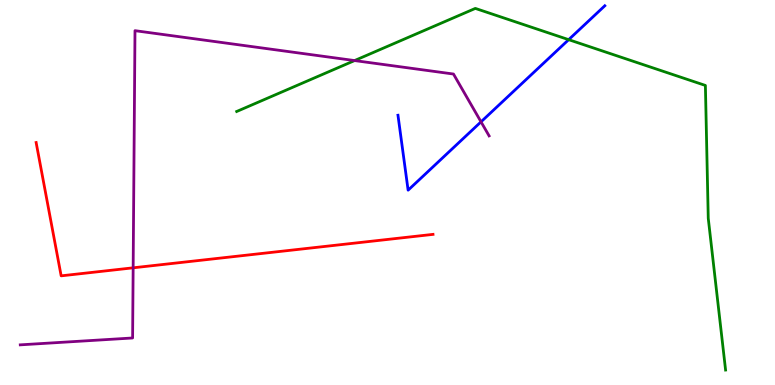[{'lines': ['blue', 'red'], 'intersections': []}, {'lines': ['green', 'red'], 'intersections': []}, {'lines': ['purple', 'red'], 'intersections': [{'x': 1.72, 'y': 3.04}]}, {'lines': ['blue', 'green'], 'intersections': [{'x': 7.34, 'y': 8.97}]}, {'lines': ['blue', 'purple'], 'intersections': [{'x': 6.21, 'y': 6.84}]}, {'lines': ['green', 'purple'], 'intersections': [{'x': 4.58, 'y': 8.43}]}]